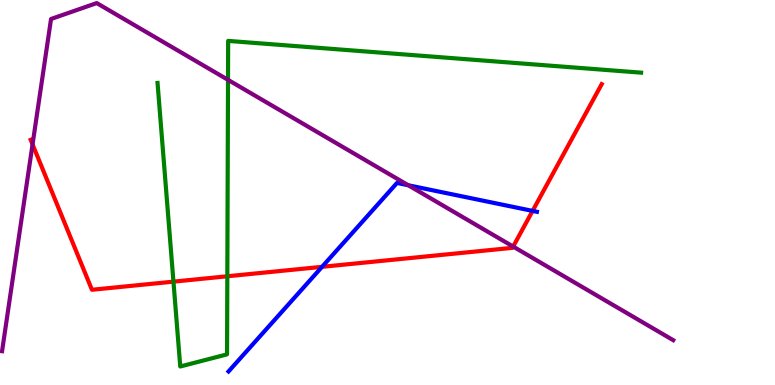[{'lines': ['blue', 'red'], 'intersections': [{'x': 4.16, 'y': 3.07}, {'x': 6.87, 'y': 4.52}]}, {'lines': ['green', 'red'], 'intersections': [{'x': 2.24, 'y': 2.68}, {'x': 2.93, 'y': 2.82}]}, {'lines': ['purple', 'red'], 'intersections': [{'x': 0.42, 'y': 6.25}, {'x': 6.62, 'y': 3.6}]}, {'lines': ['blue', 'green'], 'intersections': []}, {'lines': ['blue', 'purple'], 'intersections': [{'x': 5.27, 'y': 5.19}]}, {'lines': ['green', 'purple'], 'intersections': [{'x': 2.94, 'y': 7.93}]}]